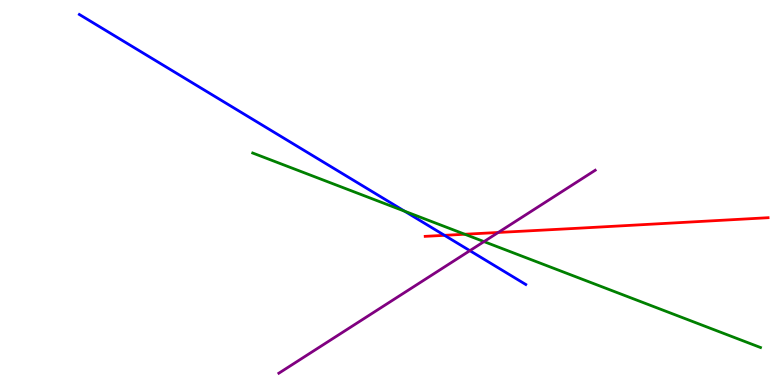[{'lines': ['blue', 'red'], 'intersections': [{'x': 5.74, 'y': 3.89}]}, {'lines': ['green', 'red'], 'intersections': [{'x': 6.0, 'y': 3.92}]}, {'lines': ['purple', 'red'], 'intersections': [{'x': 6.43, 'y': 3.96}]}, {'lines': ['blue', 'green'], 'intersections': [{'x': 5.22, 'y': 4.51}]}, {'lines': ['blue', 'purple'], 'intersections': [{'x': 6.06, 'y': 3.49}]}, {'lines': ['green', 'purple'], 'intersections': [{'x': 6.25, 'y': 3.72}]}]